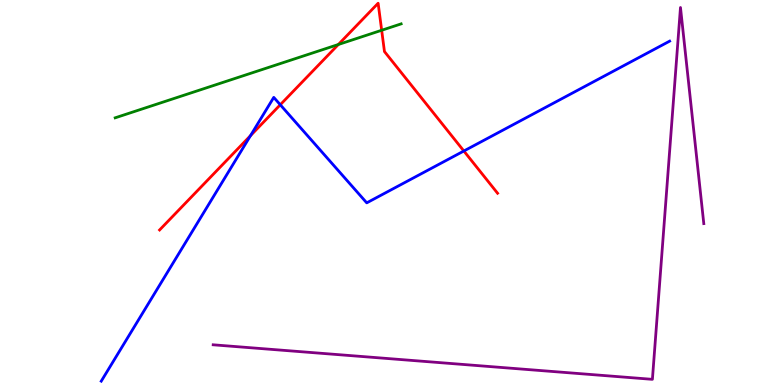[{'lines': ['blue', 'red'], 'intersections': [{'x': 3.23, 'y': 6.48}, {'x': 3.62, 'y': 7.28}, {'x': 5.99, 'y': 6.08}]}, {'lines': ['green', 'red'], 'intersections': [{'x': 4.37, 'y': 8.84}, {'x': 4.92, 'y': 9.21}]}, {'lines': ['purple', 'red'], 'intersections': []}, {'lines': ['blue', 'green'], 'intersections': []}, {'lines': ['blue', 'purple'], 'intersections': []}, {'lines': ['green', 'purple'], 'intersections': []}]